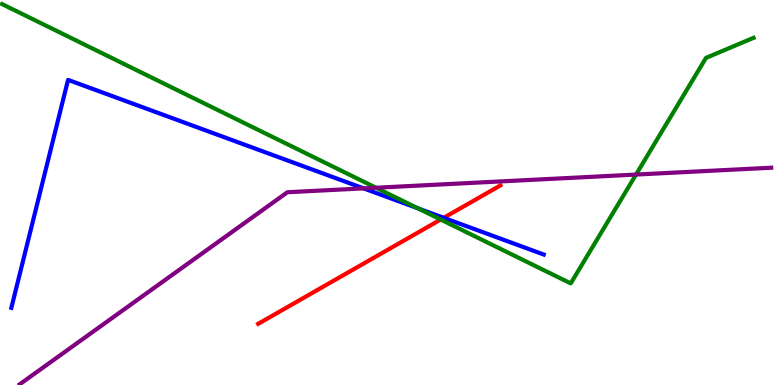[{'lines': ['blue', 'red'], 'intersections': [{'x': 5.73, 'y': 4.34}]}, {'lines': ['green', 'red'], 'intersections': [{'x': 5.69, 'y': 4.3}]}, {'lines': ['purple', 'red'], 'intersections': []}, {'lines': ['blue', 'green'], 'intersections': [{'x': 5.39, 'y': 4.59}]}, {'lines': ['blue', 'purple'], 'intersections': [{'x': 4.69, 'y': 5.11}]}, {'lines': ['green', 'purple'], 'intersections': [{'x': 4.85, 'y': 5.12}, {'x': 8.21, 'y': 5.47}]}]